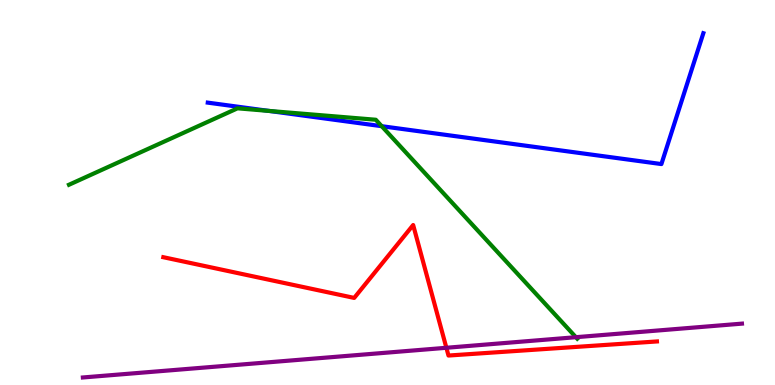[{'lines': ['blue', 'red'], 'intersections': []}, {'lines': ['green', 'red'], 'intersections': []}, {'lines': ['purple', 'red'], 'intersections': [{'x': 5.76, 'y': 0.967}]}, {'lines': ['blue', 'green'], 'intersections': [{'x': 3.47, 'y': 7.12}, {'x': 4.93, 'y': 6.72}]}, {'lines': ['blue', 'purple'], 'intersections': []}, {'lines': ['green', 'purple'], 'intersections': [{'x': 7.43, 'y': 1.24}]}]